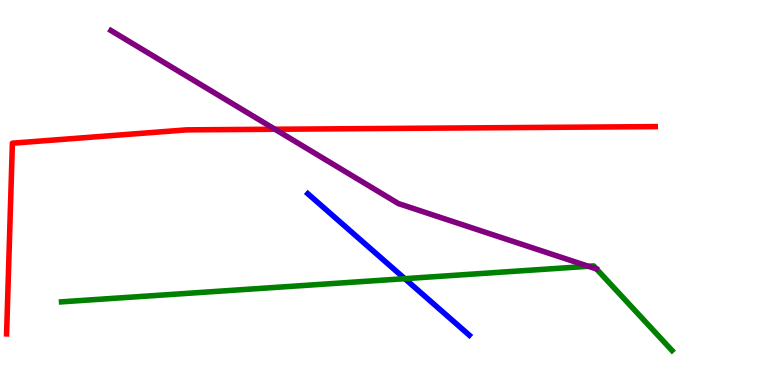[{'lines': ['blue', 'red'], 'intersections': []}, {'lines': ['green', 'red'], 'intersections': []}, {'lines': ['purple', 'red'], 'intersections': [{'x': 3.55, 'y': 6.64}]}, {'lines': ['blue', 'green'], 'intersections': [{'x': 5.22, 'y': 2.76}]}, {'lines': ['blue', 'purple'], 'intersections': []}, {'lines': ['green', 'purple'], 'intersections': [{'x': 7.59, 'y': 3.08}]}]